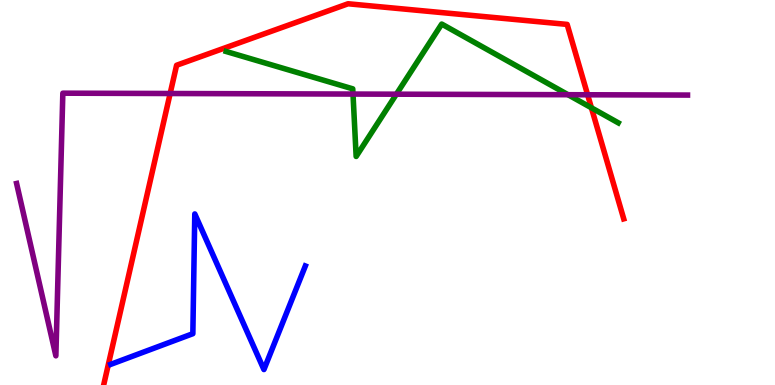[{'lines': ['blue', 'red'], 'intersections': []}, {'lines': ['green', 'red'], 'intersections': [{'x': 7.63, 'y': 7.2}]}, {'lines': ['purple', 'red'], 'intersections': [{'x': 2.2, 'y': 7.57}, {'x': 7.58, 'y': 7.54}]}, {'lines': ['blue', 'green'], 'intersections': []}, {'lines': ['blue', 'purple'], 'intersections': []}, {'lines': ['green', 'purple'], 'intersections': [{'x': 4.55, 'y': 7.56}, {'x': 5.11, 'y': 7.55}, {'x': 7.33, 'y': 7.54}]}]